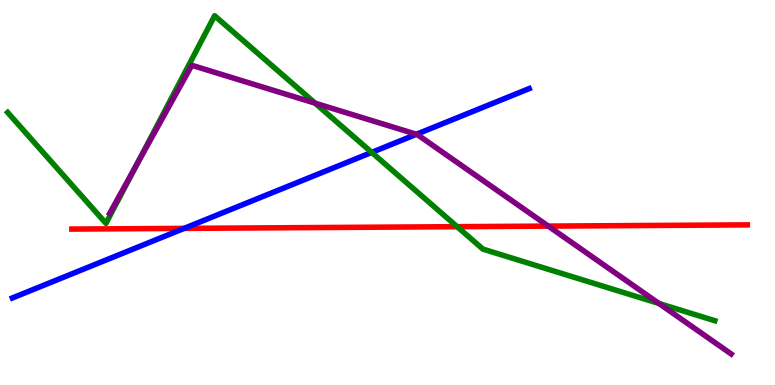[{'lines': ['blue', 'red'], 'intersections': [{'x': 2.38, 'y': 4.07}]}, {'lines': ['green', 'red'], 'intersections': [{'x': 5.9, 'y': 4.11}]}, {'lines': ['purple', 'red'], 'intersections': [{'x': 7.07, 'y': 4.13}]}, {'lines': ['blue', 'green'], 'intersections': [{'x': 4.8, 'y': 6.04}]}, {'lines': ['blue', 'purple'], 'intersections': [{'x': 5.37, 'y': 6.51}]}, {'lines': ['green', 'purple'], 'intersections': [{'x': 1.76, 'y': 5.71}, {'x': 4.07, 'y': 7.32}, {'x': 8.5, 'y': 2.12}]}]